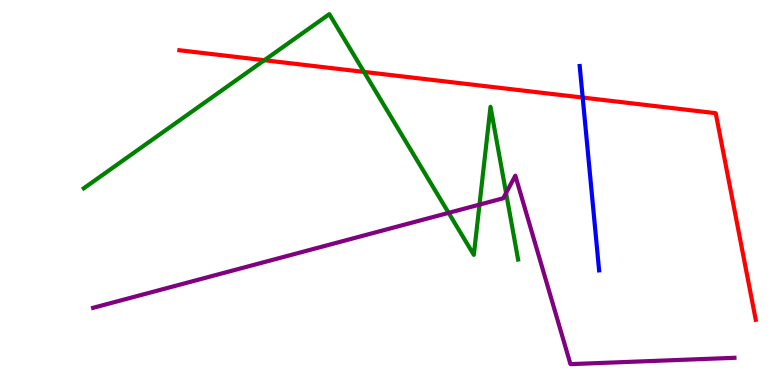[{'lines': ['blue', 'red'], 'intersections': [{'x': 7.52, 'y': 7.47}]}, {'lines': ['green', 'red'], 'intersections': [{'x': 3.41, 'y': 8.44}, {'x': 4.7, 'y': 8.13}]}, {'lines': ['purple', 'red'], 'intersections': []}, {'lines': ['blue', 'green'], 'intersections': []}, {'lines': ['blue', 'purple'], 'intersections': []}, {'lines': ['green', 'purple'], 'intersections': [{'x': 5.79, 'y': 4.47}, {'x': 6.19, 'y': 4.69}, {'x': 6.53, 'y': 4.99}]}]